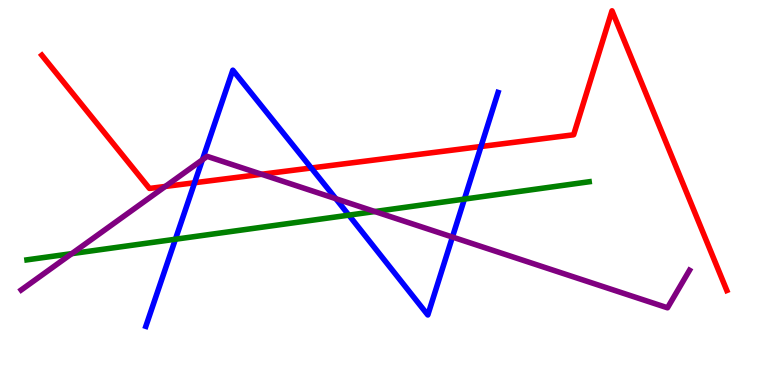[{'lines': ['blue', 'red'], 'intersections': [{'x': 2.51, 'y': 5.25}, {'x': 4.02, 'y': 5.64}, {'x': 6.21, 'y': 6.19}]}, {'lines': ['green', 'red'], 'intersections': []}, {'lines': ['purple', 'red'], 'intersections': [{'x': 2.13, 'y': 5.16}, {'x': 3.38, 'y': 5.47}]}, {'lines': ['blue', 'green'], 'intersections': [{'x': 2.26, 'y': 3.79}, {'x': 4.5, 'y': 4.41}, {'x': 5.99, 'y': 4.83}]}, {'lines': ['blue', 'purple'], 'intersections': [{'x': 2.61, 'y': 5.85}, {'x': 4.33, 'y': 4.84}, {'x': 5.84, 'y': 3.84}]}, {'lines': ['green', 'purple'], 'intersections': [{'x': 0.926, 'y': 3.41}, {'x': 4.84, 'y': 4.51}]}]